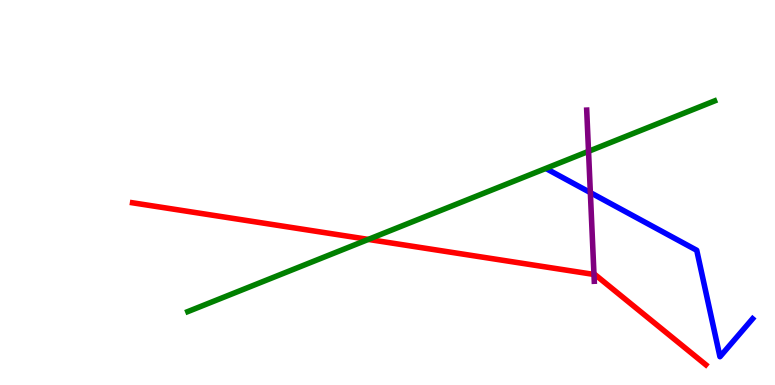[{'lines': ['blue', 'red'], 'intersections': []}, {'lines': ['green', 'red'], 'intersections': [{'x': 4.75, 'y': 3.78}]}, {'lines': ['purple', 'red'], 'intersections': [{'x': 7.66, 'y': 2.87}]}, {'lines': ['blue', 'green'], 'intersections': []}, {'lines': ['blue', 'purple'], 'intersections': [{'x': 7.62, 'y': 5.0}]}, {'lines': ['green', 'purple'], 'intersections': [{'x': 7.59, 'y': 6.07}]}]